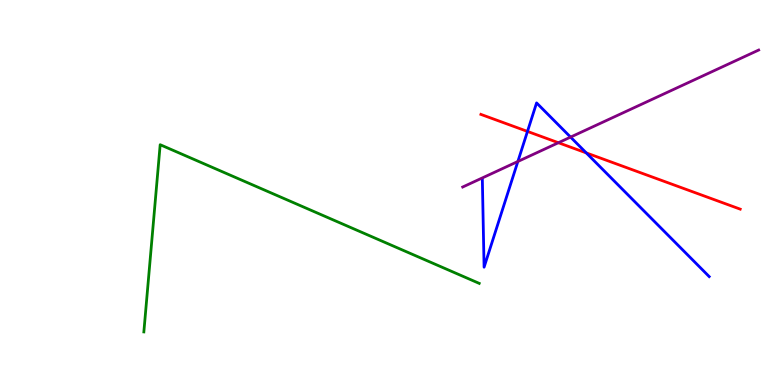[{'lines': ['blue', 'red'], 'intersections': [{'x': 6.81, 'y': 6.59}, {'x': 7.56, 'y': 6.03}]}, {'lines': ['green', 'red'], 'intersections': []}, {'lines': ['purple', 'red'], 'intersections': [{'x': 7.21, 'y': 6.29}]}, {'lines': ['blue', 'green'], 'intersections': []}, {'lines': ['blue', 'purple'], 'intersections': [{'x': 6.68, 'y': 5.81}, {'x': 7.36, 'y': 6.44}]}, {'lines': ['green', 'purple'], 'intersections': []}]